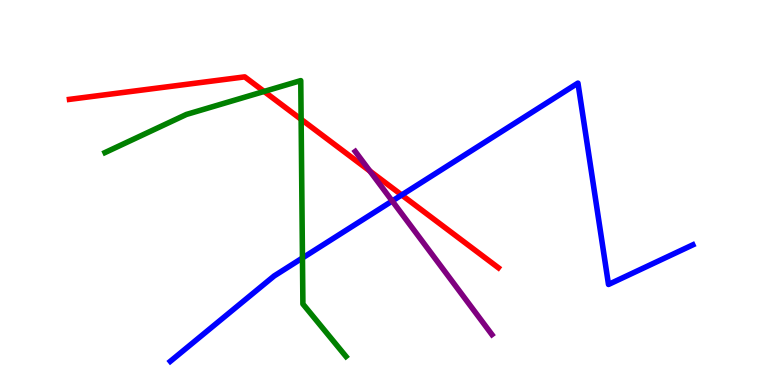[{'lines': ['blue', 'red'], 'intersections': [{'x': 5.18, 'y': 4.94}]}, {'lines': ['green', 'red'], 'intersections': [{'x': 3.41, 'y': 7.62}, {'x': 3.89, 'y': 6.9}]}, {'lines': ['purple', 'red'], 'intersections': [{'x': 4.77, 'y': 5.56}]}, {'lines': ['blue', 'green'], 'intersections': [{'x': 3.9, 'y': 3.3}]}, {'lines': ['blue', 'purple'], 'intersections': [{'x': 5.06, 'y': 4.78}]}, {'lines': ['green', 'purple'], 'intersections': []}]